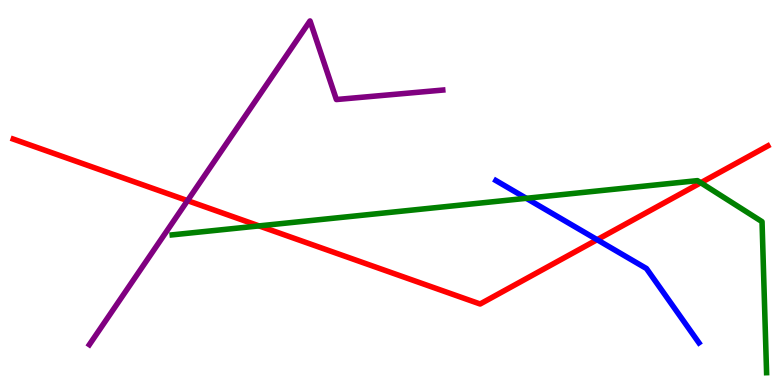[{'lines': ['blue', 'red'], 'intersections': [{'x': 7.7, 'y': 3.77}]}, {'lines': ['green', 'red'], 'intersections': [{'x': 3.34, 'y': 4.13}, {'x': 9.04, 'y': 5.25}]}, {'lines': ['purple', 'red'], 'intersections': [{'x': 2.42, 'y': 4.79}]}, {'lines': ['blue', 'green'], 'intersections': [{'x': 6.79, 'y': 4.85}]}, {'lines': ['blue', 'purple'], 'intersections': []}, {'lines': ['green', 'purple'], 'intersections': []}]